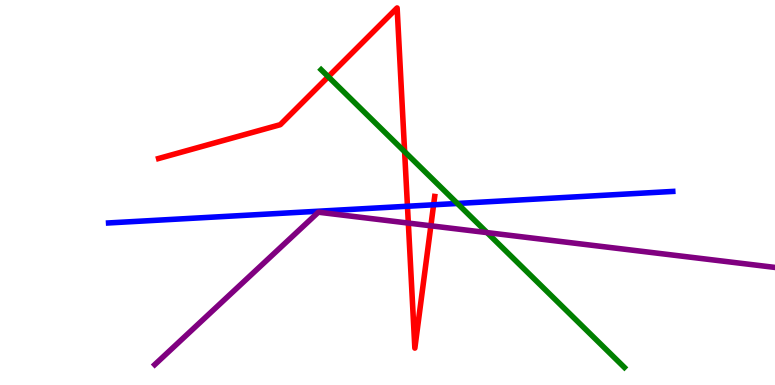[{'lines': ['blue', 'red'], 'intersections': [{'x': 5.26, 'y': 4.64}, {'x': 5.59, 'y': 4.68}]}, {'lines': ['green', 'red'], 'intersections': [{'x': 4.24, 'y': 8.01}, {'x': 5.22, 'y': 6.06}]}, {'lines': ['purple', 'red'], 'intersections': [{'x': 5.27, 'y': 4.21}, {'x': 5.56, 'y': 4.14}]}, {'lines': ['blue', 'green'], 'intersections': [{'x': 5.9, 'y': 4.72}]}, {'lines': ['blue', 'purple'], 'intersections': []}, {'lines': ['green', 'purple'], 'intersections': [{'x': 6.28, 'y': 3.96}]}]